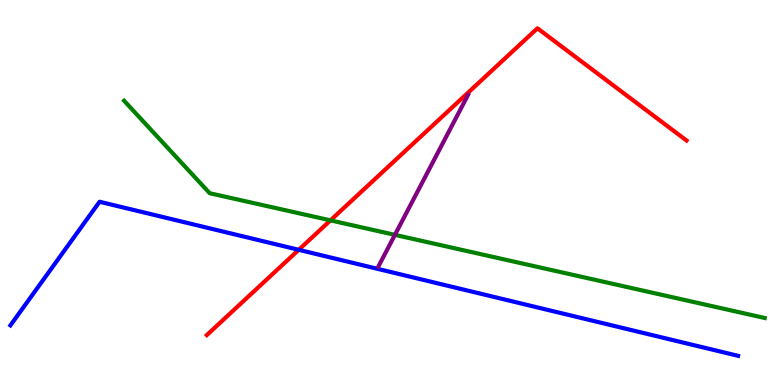[{'lines': ['blue', 'red'], 'intersections': [{'x': 3.85, 'y': 3.51}]}, {'lines': ['green', 'red'], 'intersections': [{'x': 4.26, 'y': 4.28}]}, {'lines': ['purple', 'red'], 'intersections': []}, {'lines': ['blue', 'green'], 'intersections': []}, {'lines': ['blue', 'purple'], 'intersections': []}, {'lines': ['green', 'purple'], 'intersections': [{'x': 5.1, 'y': 3.9}]}]